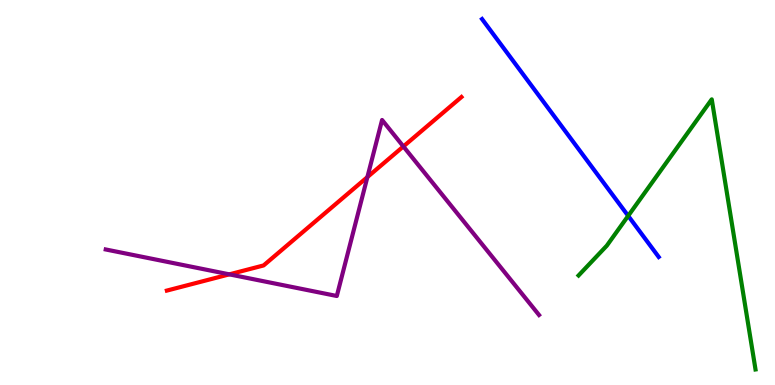[{'lines': ['blue', 'red'], 'intersections': []}, {'lines': ['green', 'red'], 'intersections': []}, {'lines': ['purple', 'red'], 'intersections': [{'x': 2.96, 'y': 2.87}, {'x': 4.74, 'y': 5.4}, {'x': 5.2, 'y': 6.2}]}, {'lines': ['blue', 'green'], 'intersections': [{'x': 8.11, 'y': 4.39}]}, {'lines': ['blue', 'purple'], 'intersections': []}, {'lines': ['green', 'purple'], 'intersections': []}]